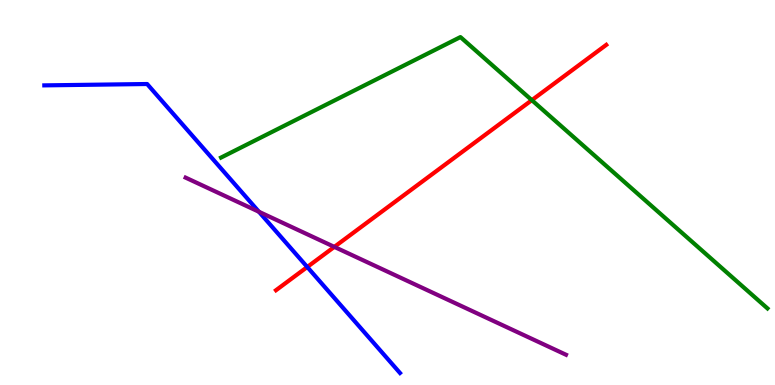[{'lines': ['blue', 'red'], 'intersections': [{'x': 3.96, 'y': 3.06}]}, {'lines': ['green', 'red'], 'intersections': [{'x': 6.86, 'y': 7.4}]}, {'lines': ['purple', 'red'], 'intersections': [{'x': 4.31, 'y': 3.59}]}, {'lines': ['blue', 'green'], 'intersections': []}, {'lines': ['blue', 'purple'], 'intersections': [{'x': 3.34, 'y': 4.5}]}, {'lines': ['green', 'purple'], 'intersections': []}]